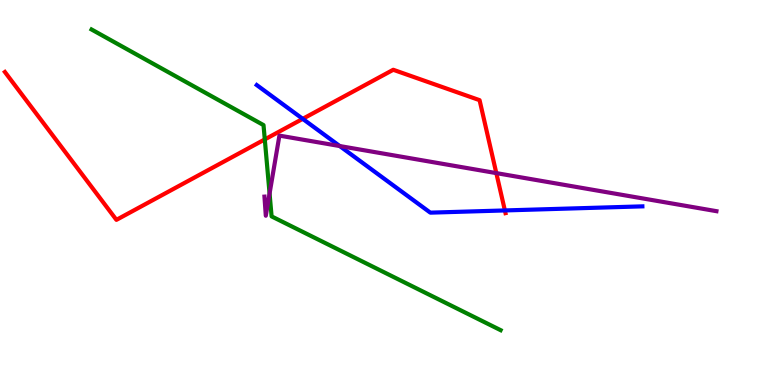[{'lines': ['blue', 'red'], 'intersections': [{'x': 3.91, 'y': 6.91}, {'x': 6.51, 'y': 4.53}]}, {'lines': ['green', 'red'], 'intersections': [{'x': 3.42, 'y': 6.38}]}, {'lines': ['purple', 'red'], 'intersections': [{'x': 6.4, 'y': 5.5}]}, {'lines': ['blue', 'green'], 'intersections': []}, {'lines': ['blue', 'purple'], 'intersections': [{'x': 4.38, 'y': 6.21}]}, {'lines': ['green', 'purple'], 'intersections': [{'x': 3.48, 'y': 4.97}]}]